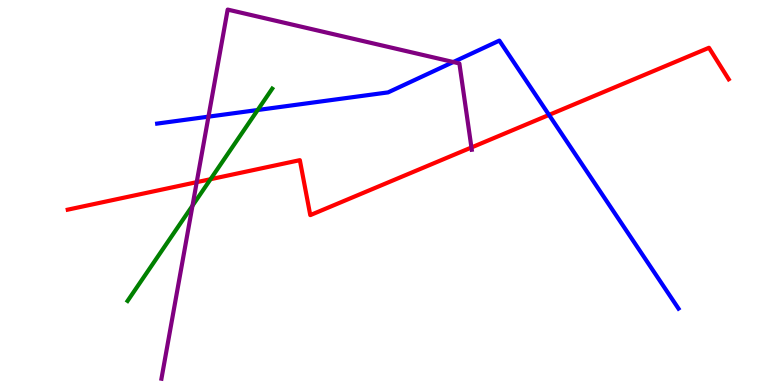[{'lines': ['blue', 'red'], 'intersections': [{'x': 7.08, 'y': 7.02}]}, {'lines': ['green', 'red'], 'intersections': [{'x': 2.72, 'y': 5.35}]}, {'lines': ['purple', 'red'], 'intersections': [{'x': 2.54, 'y': 5.27}, {'x': 6.08, 'y': 6.17}]}, {'lines': ['blue', 'green'], 'intersections': [{'x': 3.32, 'y': 7.14}]}, {'lines': ['blue', 'purple'], 'intersections': [{'x': 2.69, 'y': 6.97}, {'x': 5.85, 'y': 8.39}]}, {'lines': ['green', 'purple'], 'intersections': [{'x': 2.48, 'y': 4.66}]}]